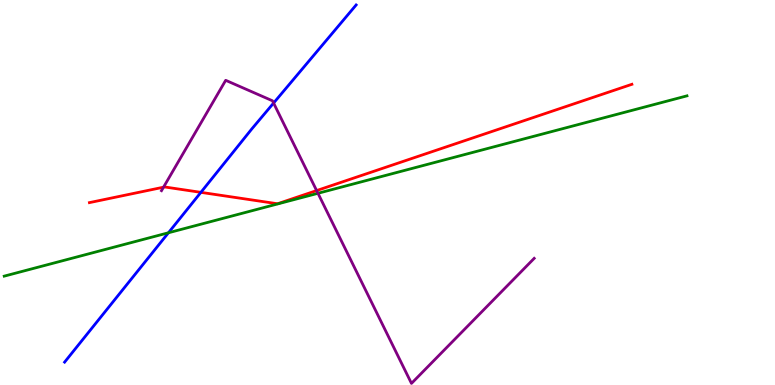[{'lines': ['blue', 'red'], 'intersections': [{'x': 2.59, 'y': 5.0}]}, {'lines': ['green', 'red'], 'intersections': []}, {'lines': ['purple', 'red'], 'intersections': [{'x': 2.11, 'y': 5.14}, {'x': 4.09, 'y': 5.05}]}, {'lines': ['blue', 'green'], 'intersections': [{'x': 2.17, 'y': 3.95}]}, {'lines': ['blue', 'purple'], 'intersections': [{'x': 3.53, 'y': 7.32}]}, {'lines': ['green', 'purple'], 'intersections': [{'x': 4.1, 'y': 4.98}]}]